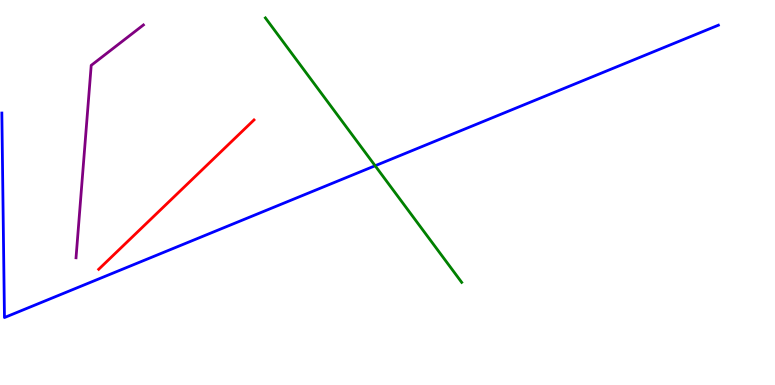[{'lines': ['blue', 'red'], 'intersections': []}, {'lines': ['green', 'red'], 'intersections': []}, {'lines': ['purple', 'red'], 'intersections': []}, {'lines': ['blue', 'green'], 'intersections': [{'x': 4.84, 'y': 5.69}]}, {'lines': ['blue', 'purple'], 'intersections': []}, {'lines': ['green', 'purple'], 'intersections': []}]